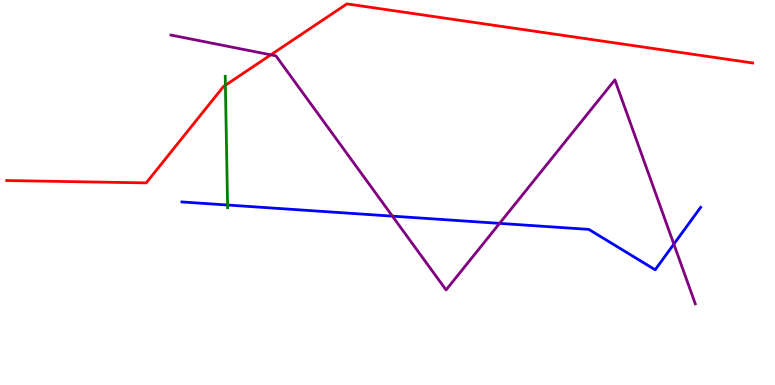[{'lines': ['blue', 'red'], 'intersections': []}, {'lines': ['green', 'red'], 'intersections': [{'x': 2.91, 'y': 7.79}]}, {'lines': ['purple', 'red'], 'intersections': [{'x': 3.49, 'y': 8.58}]}, {'lines': ['blue', 'green'], 'intersections': [{'x': 2.94, 'y': 4.67}]}, {'lines': ['blue', 'purple'], 'intersections': [{'x': 5.06, 'y': 4.39}, {'x': 6.45, 'y': 4.2}, {'x': 8.69, 'y': 3.66}]}, {'lines': ['green', 'purple'], 'intersections': []}]